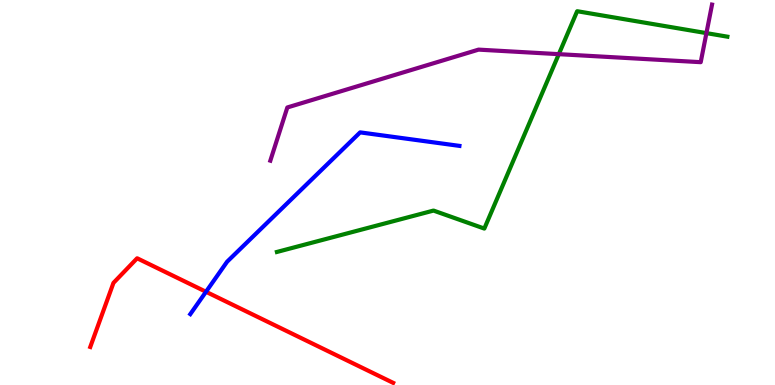[{'lines': ['blue', 'red'], 'intersections': [{'x': 2.66, 'y': 2.42}]}, {'lines': ['green', 'red'], 'intersections': []}, {'lines': ['purple', 'red'], 'intersections': []}, {'lines': ['blue', 'green'], 'intersections': []}, {'lines': ['blue', 'purple'], 'intersections': []}, {'lines': ['green', 'purple'], 'intersections': [{'x': 7.21, 'y': 8.59}, {'x': 9.12, 'y': 9.14}]}]